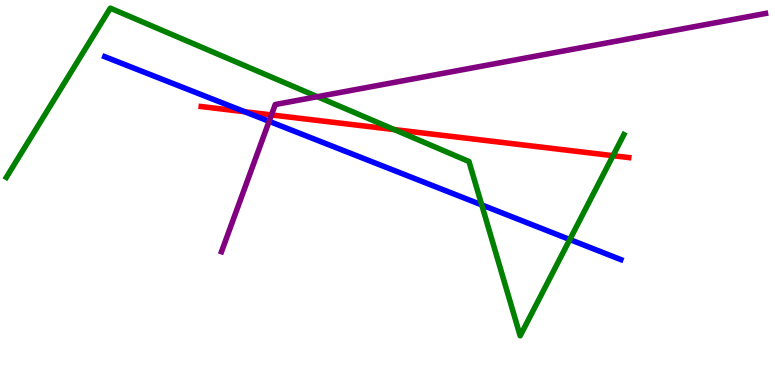[{'lines': ['blue', 'red'], 'intersections': [{'x': 3.16, 'y': 7.1}]}, {'lines': ['green', 'red'], 'intersections': [{'x': 5.09, 'y': 6.63}, {'x': 7.91, 'y': 5.96}]}, {'lines': ['purple', 'red'], 'intersections': [{'x': 3.5, 'y': 7.01}]}, {'lines': ['blue', 'green'], 'intersections': [{'x': 6.22, 'y': 4.68}, {'x': 7.35, 'y': 3.78}]}, {'lines': ['blue', 'purple'], 'intersections': [{'x': 3.47, 'y': 6.85}]}, {'lines': ['green', 'purple'], 'intersections': [{'x': 4.1, 'y': 7.49}]}]